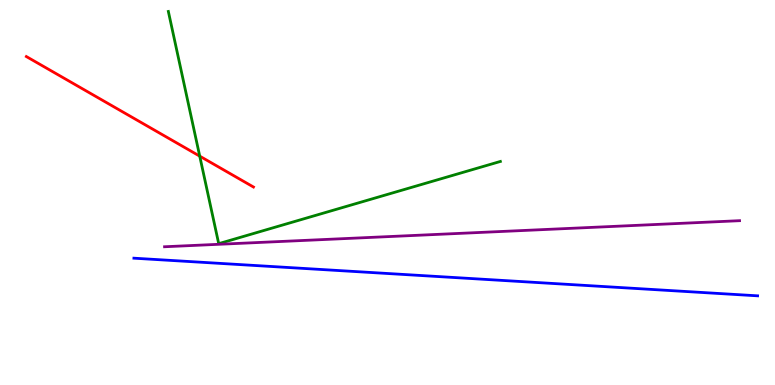[{'lines': ['blue', 'red'], 'intersections': []}, {'lines': ['green', 'red'], 'intersections': [{'x': 2.58, 'y': 5.94}]}, {'lines': ['purple', 'red'], 'intersections': []}, {'lines': ['blue', 'green'], 'intersections': []}, {'lines': ['blue', 'purple'], 'intersections': []}, {'lines': ['green', 'purple'], 'intersections': []}]